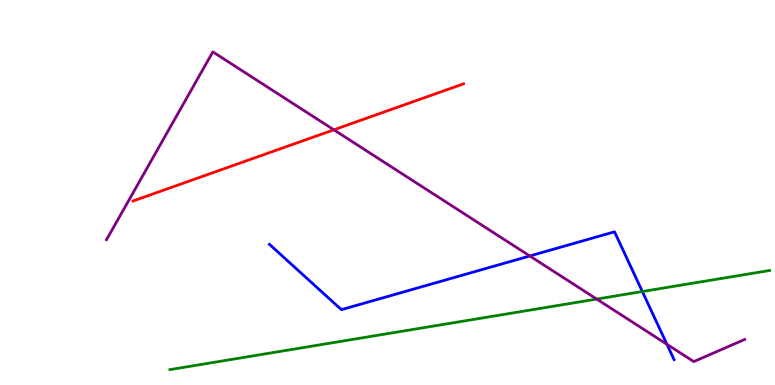[{'lines': ['blue', 'red'], 'intersections': []}, {'lines': ['green', 'red'], 'intersections': []}, {'lines': ['purple', 'red'], 'intersections': [{'x': 4.31, 'y': 6.63}]}, {'lines': ['blue', 'green'], 'intersections': [{'x': 8.29, 'y': 2.43}]}, {'lines': ['blue', 'purple'], 'intersections': [{'x': 6.84, 'y': 3.35}, {'x': 8.61, 'y': 1.06}]}, {'lines': ['green', 'purple'], 'intersections': [{'x': 7.7, 'y': 2.23}]}]